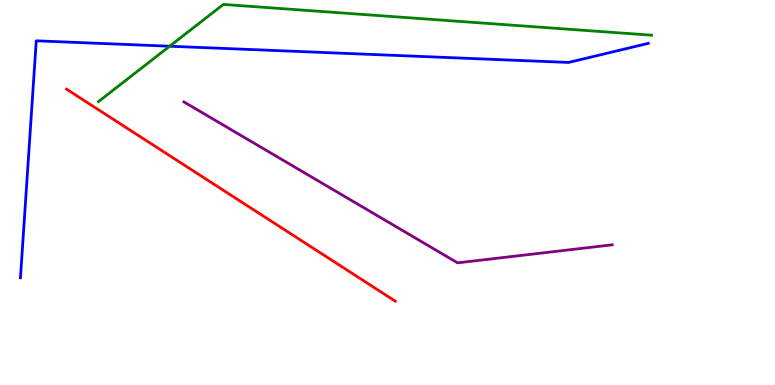[{'lines': ['blue', 'red'], 'intersections': []}, {'lines': ['green', 'red'], 'intersections': []}, {'lines': ['purple', 'red'], 'intersections': []}, {'lines': ['blue', 'green'], 'intersections': [{'x': 2.19, 'y': 8.8}]}, {'lines': ['blue', 'purple'], 'intersections': []}, {'lines': ['green', 'purple'], 'intersections': []}]